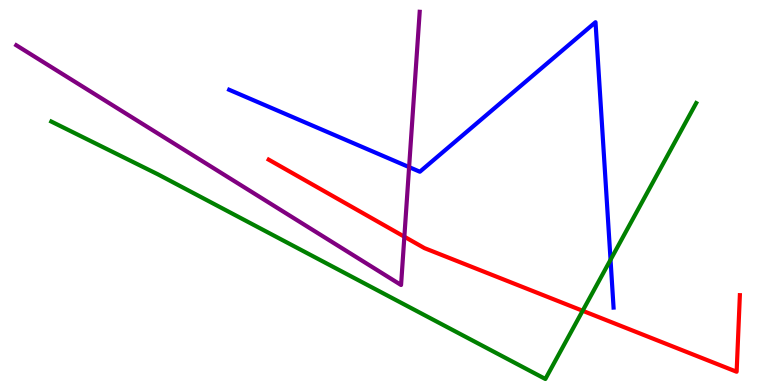[{'lines': ['blue', 'red'], 'intersections': []}, {'lines': ['green', 'red'], 'intersections': [{'x': 7.52, 'y': 1.93}]}, {'lines': ['purple', 'red'], 'intersections': [{'x': 5.22, 'y': 3.85}]}, {'lines': ['blue', 'green'], 'intersections': [{'x': 7.88, 'y': 3.25}]}, {'lines': ['blue', 'purple'], 'intersections': [{'x': 5.28, 'y': 5.66}]}, {'lines': ['green', 'purple'], 'intersections': []}]